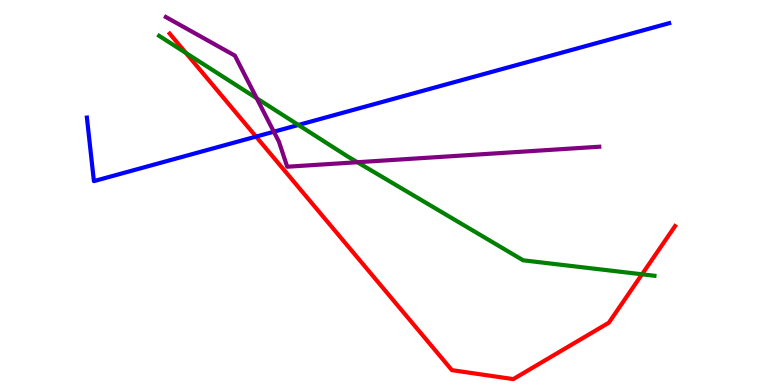[{'lines': ['blue', 'red'], 'intersections': [{'x': 3.3, 'y': 6.45}]}, {'lines': ['green', 'red'], 'intersections': [{'x': 2.4, 'y': 8.62}, {'x': 8.28, 'y': 2.88}]}, {'lines': ['purple', 'red'], 'intersections': []}, {'lines': ['blue', 'green'], 'intersections': [{'x': 3.85, 'y': 6.75}]}, {'lines': ['blue', 'purple'], 'intersections': [{'x': 3.53, 'y': 6.58}]}, {'lines': ['green', 'purple'], 'intersections': [{'x': 3.31, 'y': 7.45}, {'x': 4.61, 'y': 5.79}]}]